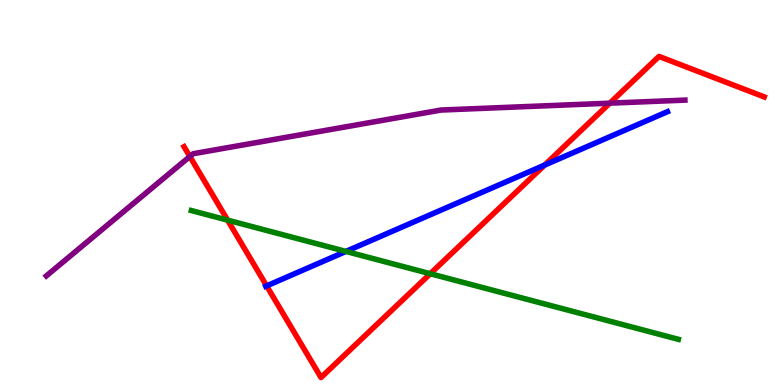[{'lines': ['blue', 'red'], 'intersections': [{'x': 3.44, 'y': 2.57}, {'x': 7.03, 'y': 5.71}]}, {'lines': ['green', 'red'], 'intersections': [{'x': 2.94, 'y': 4.28}, {'x': 5.55, 'y': 2.89}]}, {'lines': ['purple', 'red'], 'intersections': [{'x': 2.45, 'y': 5.94}, {'x': 7.87, 'y': 7.32}]}, {'lines': ['blue', 'green'], 'intersections': [{'x': 4.46, 'y': 3.47}]}, {'lines': ['blue', 'purple'], 'intersections': []}, {'lines': ['green', 'purple'], 'intersections': []}]